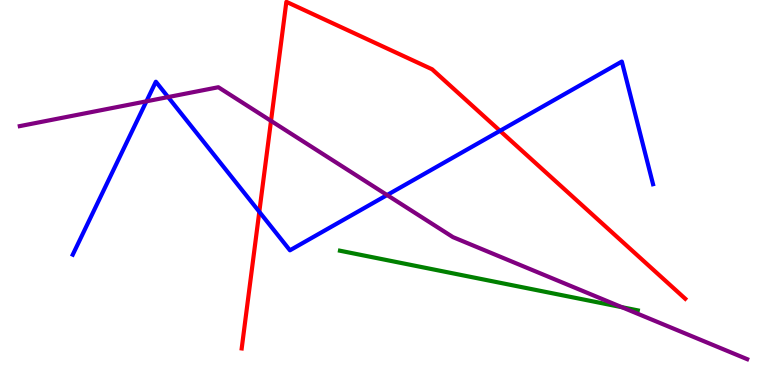[{'lines': ['blue', 'red'], 'intersections': [{'x': 3.35, 'y': 4.5}, {'x': 6.45, 'y': 6.6}]}, {'lines': ['green', 'red'], 'intersections': []}, {'lines': ['purple', 'red'], 'intersections': [{'x': 3.5, 'y': 6.86}]}, {'lines': ['blue', 'green'], 'intersections': []}, {'lines': ['blue', 'purple'], 'intersections': [{'x': 1.89, 'y': 7.37}, {'x': 2.17, 'y': 7.48}, {'x': 4.99, 'y': 4.93}]}, {'lines': ['green', 'purple'], 'intersections': [{'x': 8.02, 'y': 2.02}]}]